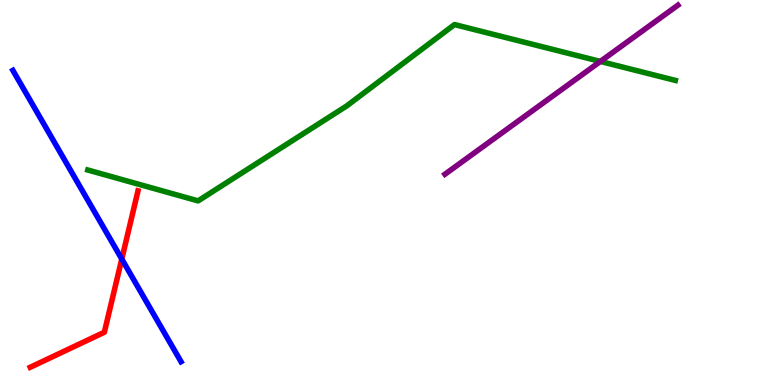[{'lines': ['blue', 'red'], 'intersections': [{'x': 1.57, 'y': 3.27}]}, {'lines': ['green', 'red'], 'intersections': []}, {'lines': ['purple', 'red'], 'intersections': []}, {'lines': ['blue', 'green'], 'intersections': []}, {'lines': ['blue', 'purple'], 'intersections': []}, {'lines': ['green', 'purple'], 'intersections': [{'x': 7.75, 'y': 8.4}]}]